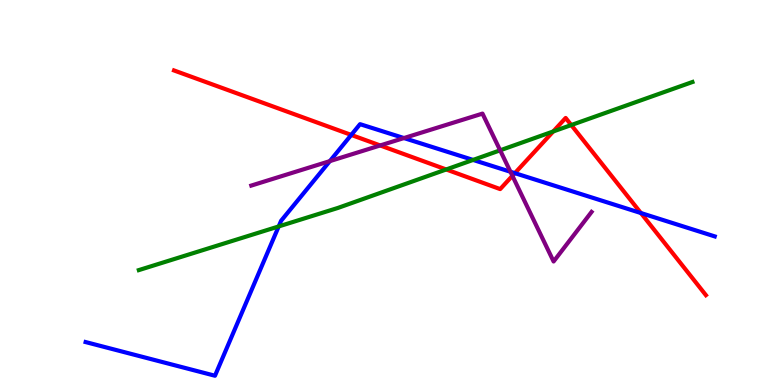[{'lines': ['blue', 'red'], 'intersections': [{'x': 4.53, 'y': 6.5}, {'x': 6.64, 'y': 5.5}, {'x': 8.27, 'y': 4.47}]}, {'lines': ['green', 'red'], 'intersections': [{'x': 5.76, 'y': 5.6}, {'x': 7.14, 'y': 6.59}, {'x': 7.37, 'y': 6.75}]}, {'lines': ['purple', 'red'], 'intersections': [{'x': 4.91, 'y': 6.22}, {'x': 6.61, 'y': 5.43}]}, {'lines': ['blue', 'green'], 'intersections': [{'x': 3.6, 'y': 4.12}, {'x': 6.1, 'y': 5.85}]}, {'lines': ['blue', 'purple'], 'intersections': [{'x': 4.26, 'y': 5.81}, {'x': 5.21, 'y': 6.41}, {'x': 6.59, 'y': 5.54}]}, {'lines': ['green', 'purple'], 'intersections': [{'x': 6.45, 'y': 6.1}]}]